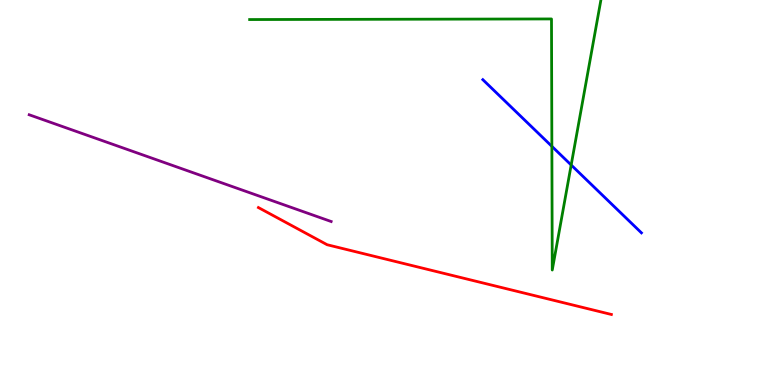[{'lines': ['blue', 'red'], 'intersections': []}, {'lines': ['green', 'red'], 'intersections': []}, {'lines': ['purple', 'red'], 'intersections': []}, {'lines': ['blue', 'green'], 'intersections': [{'x': 7.12, 'y': 6.2}, {'x': 7.37, 'y': 5.71}]}, {'lines': ['blue', 'purple'], 'intersections': []}, {'lines': ['green', 'purple'], 'intersections': []}]